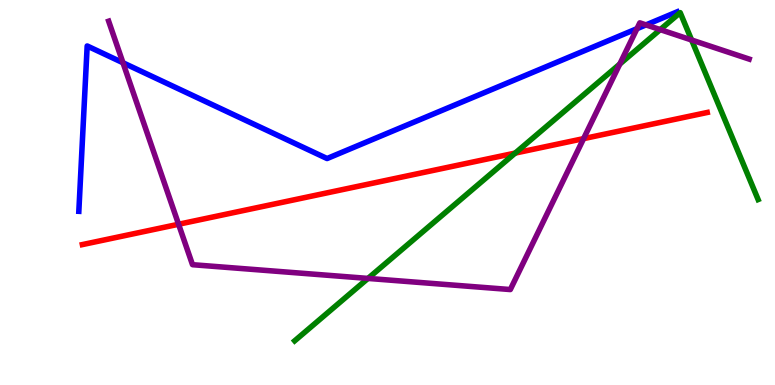[{'lines': ['blue', 'red'], 'intersections': []}, {'lines': ['green', 'red'], 'intersections': [{'x': 6.65, 'y': 6.02}]}, {'lines': ['purple', 'red'], 'intersections': [{'x': 2.3, 'y': 4.18}, {'x': 7.53, 'y': 6.4}]}, {'lines': ['blue', 'green'], 'intersections': []}, {'lines': ['blue', 'purple'], 'intersections': [{'x': 1.59, 'y': 8.37}, {'x': 8.22, 'y': 9.26}, {'x': 8.34, 'y': 9.35}]}, {'lines': ['green', 'purple'], 'intersections': [{'x': 4.75, 'y': 2.77}, {'x': 8.0, 'y': 8.34}, {'x': 8.52, 'y': 9.23}, {'x': 8.92, 'y': 8.96}]}]